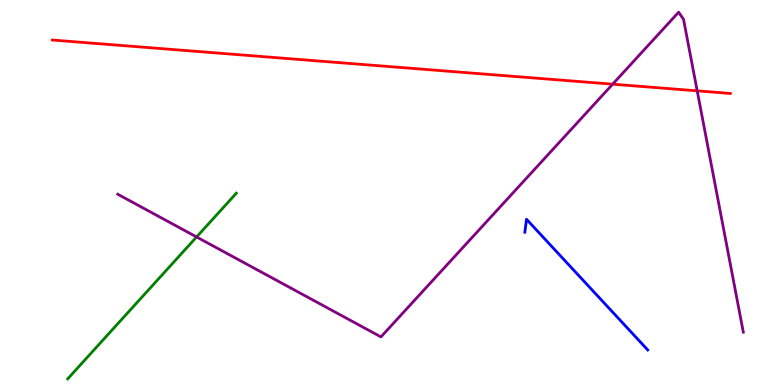[{'lines': ['blue', 'red'], 'intersections': []}, {'lines': ['green', 'red'], 'intersections': []}, {'lines': ['purple', 'red'], 'intersections': [{'x': 7.91, 'y': 7.81}, {'x': 9.0, 'y': 7.64}]}, {'lines': ['blue', 'green'], 'intersections': []}, {'lines': ['blue', 'purple'], 'intersections': []}, {'lines': ['green', 'purple'], 'intersections': [{'x': 2.54, 'y': 3.85}]}]